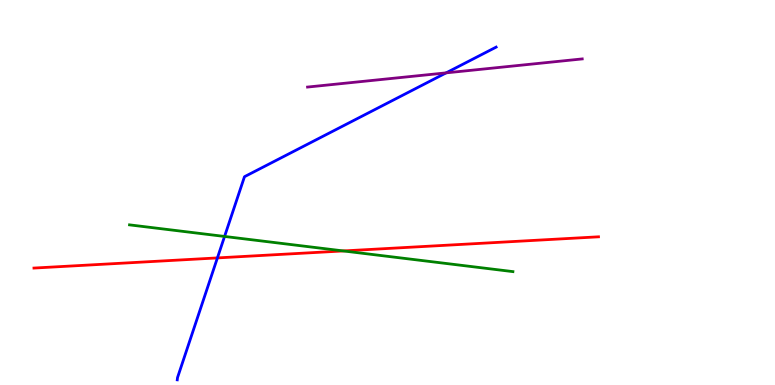[{'lines': ['blue', 'red'], 'intersections': [{'x': 2.81, 'y': 3.3}]}, {'lines': ['green', 'red'], 'intersections': [{'x': 4.43, 'y': 3.48}]}, {'lines': ['purple', 'red'], 'intersections': []}, {'lines': ['blue', 'green'], 'intersections': [{'x': 2.9, 'y': 3.86}]}, {'lines': ['blue', 'purple'], 'intersections': [{'x': 5.76, 'y': 8.11}]}, {'lines': ['green', 'purple'], 'intersections': []}]